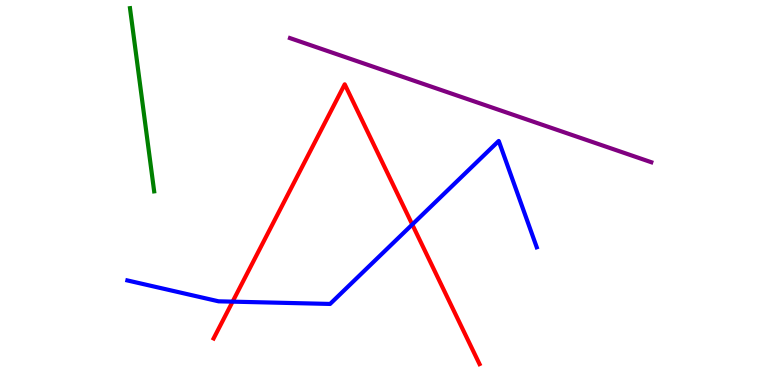[{'lines': ['blue', 'red'], 'intersections': [{'x': 3.0, 'y': 2.16}, {'x': 5.32, 'y': 4.17}]}, {'lines': ['green', 'red'], 'intersections': []}, {'lines': ['purple', 'red'], 'intersections': []}, {'lines': ['blue', 'green'], 'intersections': []}, {'lines': ['blue', 'purple'], 'intersections': []}, {'lines': ['green', 'purple'], 'intersections': []}]